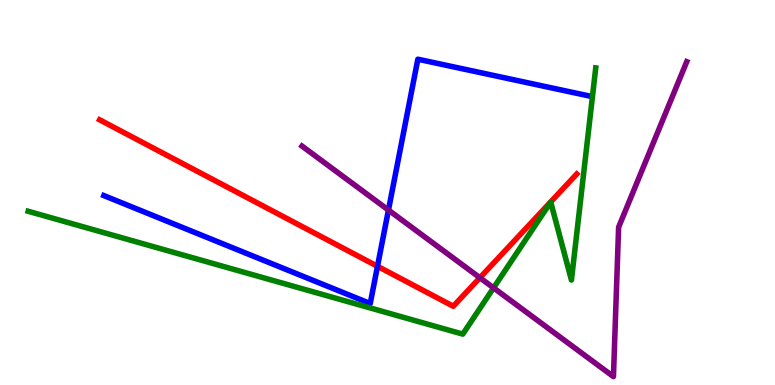[{'lines': ['blue', 'red'], 'intersections': [{'x': 4.87, 'y': 3.08}]}, {'lines': ['green', 'red'], 'intersections': []}, {'lines': ['purple', 'red'], 'intersections': [{'x': 6.19, 'y': 2.79}]}, {'lines': ['blue', 'green'], 'intersections': []}, {'lines': ['blue', 'purple'], 'intersections': [{'x': 5.01, 'y': 4.54}]}, {'lines': ['green', 'purple'], 'intersections': [{'x': 6.37, 'y': 2.52}]}]